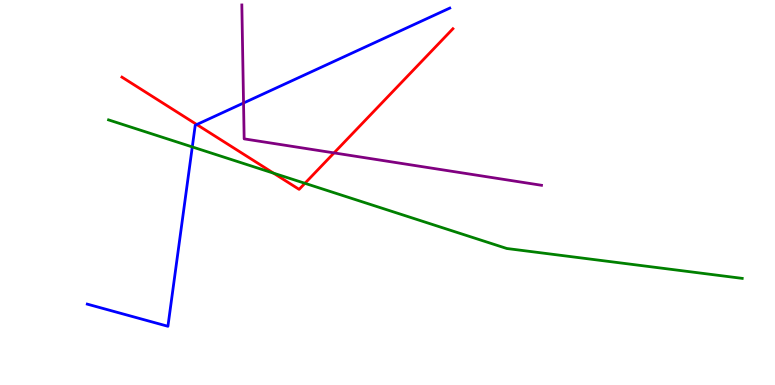[{'lines': ['blue', 'red'], 'intersections': [{'x': 2.54, 'y': 6.77}]}, {'lines': ['green', 'red'], 'intersections': [{'x': 3.53, 'y': 5.5}, {'x': 3.93, 'y': 5.24}]}, {'lines': ['purple', 'red'], 'intersections': [{'x': 4.31, 'y': 6.03}]}, {'lines': ['blue', 'green'], 'intersections': [{'x': 2.48, 'y': 6.18}]}, {'lines': ['blue', 'purple'], 'intersections': [{'x': 3.14, 'y': 7.32}]}, {'lines': ['green', 'purple'], 'intersections': []}]